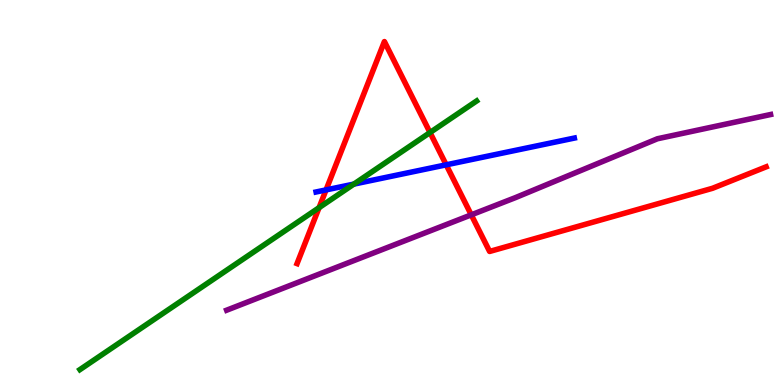[{'lines': ['blue', 'red'], 'intersections': [{'x': 4.21, 'y': 5.07}, {'x': 5.76, 'y': 5.72}]}, {'lines': ['green', 'red'], 'intersections': [{'x': 4.12, 'y': 4.61}, {'x': 5.55, 'y': 6.56}]}, {'lines': ['purple', 'red'], 'intersections': [{'x': 6.08, 'y': 4.42}]}, {'lines': ['blue', 'green'], 'intersections': [{'x': 4.57, 'y': 5.22}]}, {'lines': ['blue', 'purple'], 'intersections': []}, {'lines': ['green', 'purple'], 'intersections': []}]